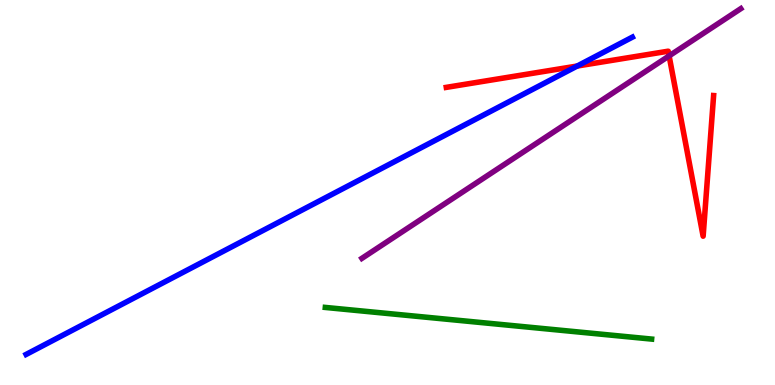[{'lines': ['blue', 'red'], 'intersections': [{'x': 7.45, 'y': 8.28}]}, {'lines': ['green', 'red'], 'intersections': []}, {'lines': ['purple', 'red'], 'intersections': [{'x': 8.63, 'y': 8.55}]}, {'lines': ['blue', 'green'], 'intersections': []}, {'lines': ['blue', 'purple'], 'intersections': []}, {'lines': ['green', 'purple'], 'intersections': []}]